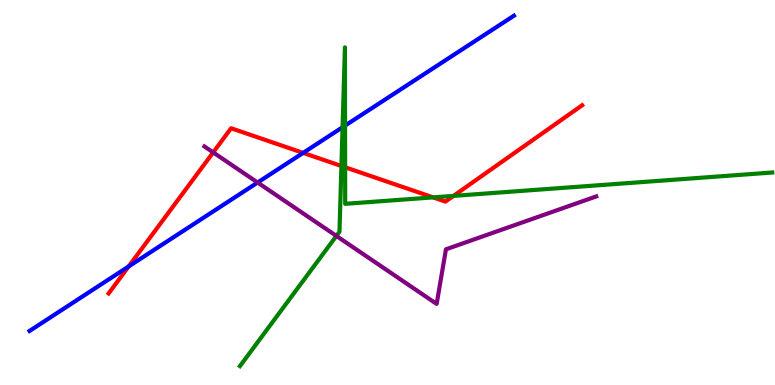[{'lines': ['blue', 'red'], 'intersections': [{'x': 1.66, 'y': 3.08}, {'x': 3.91, 'y': 6.03}]}, {'lines': ['green', 'red'], 'intersections': [{'x': 4.41, 'y': 5.69}, {'x': 4.45, 'y': 5.66}, {'x': 5.59, 'y': 4.87}, {'x': 5.85, 'y': 4.91}]}, {'lines': ['purple', 'red'], 'intersections': [{'x': 2.75, 'y': 6.04}]}, {'lines': ['blue', 'green'], 'intersections': [{'x': 4.42, 'y': 6.7}, {'x': 4.45, 'y': 6.74}]}, {'lines': ['blue', 'purple'], 'intersections': [{'x': 3.32, 'y': 5.26}]}, {'lines': ['green', 'purple'], 'intersections': [{'x': 4.34, 'y': 3.87}]}]